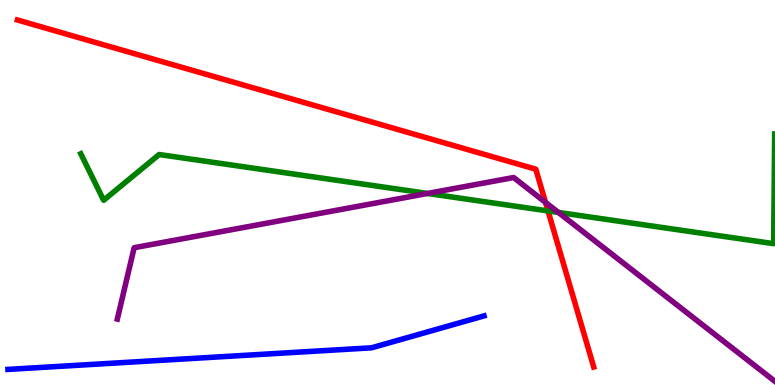[{'lines': ['blue', 'red'], 'intersections': []}, {'lines': ['green', 'red'], 'intersections': [{'x': 7.07, 'y': 4.52}]}, {'lines': ['purple', 'red'], 'intersections': [{'x': 7.04, 'y': 4.74}]}, {'lines': ['blue', 'green'], 'intersections': []}, {'lines': ['blue', 'purple'], 'intersections': []}, {'lines': ['green', 'purple'], 'intersections': [{'x': 5.52, 'y': 4.98}, {'x': 7.2, 'y': 4.48}]}]